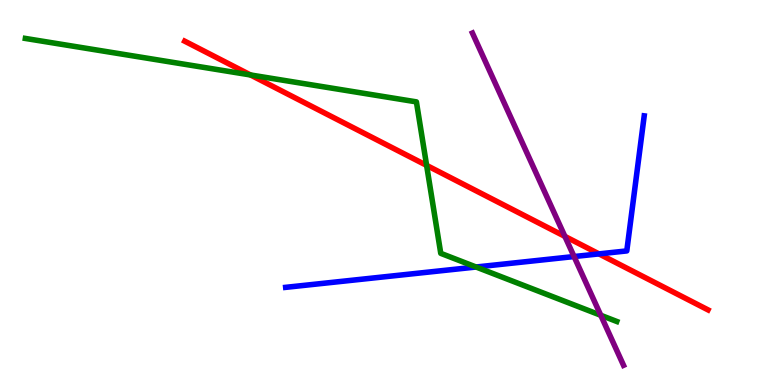[{'lines': ['blue', 'red'], 'intersections': [{'x': 7.73, 'y': 3.41}]}, {'lines': ['green', 'red'], 'intersections': [{'x': 3.23, 'y': 8.05}, {'x': 5.5, 'y': 5.7}]}, {'lines': ['purple', 'red'], 'intersections': [{'x': 7.29, 'y': 3.86}]}, {'lines': ['blue', 'green'], 'intersections': [{'x': 6.14, 'y': 3.06}]}, {'lines': ['blue', 'purple'], 'intersections': [{'x': 7.41, 'y': 3.34}]}, {'lines': ['green', 'purple'], 'intersections': [{'x': 7.75, 'y': 1.81}]}]